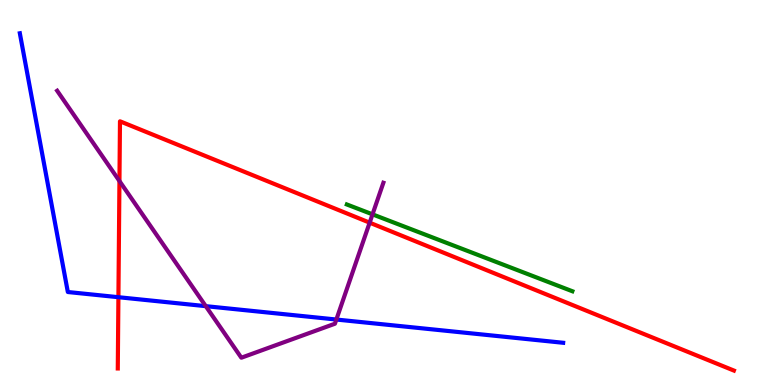[{'lines': ['blue', 'red'], 'intersections': [{'x': 1.53, 'y': 2.28}]}, {'lines': ['green', 'red'], 'intersections': []}, {'lines': ['purple', 'red'], 'intersections': [{'x': 1.54, 'y': 5.3}, {'x': 4.77, 'y': 4.22}]}, {'lines': ['blue', 'green'], 'intersections': []}, {'lines': ['blue', 'purple'], 'intersections': [{'x': 2.66, 'y': 2.05}, {'x': 4.34, 'y': 1.7}]}, {'lines': ['green', 'purple'], 'intersections': [{'x': 4.81, 'y': 4.43}]}]